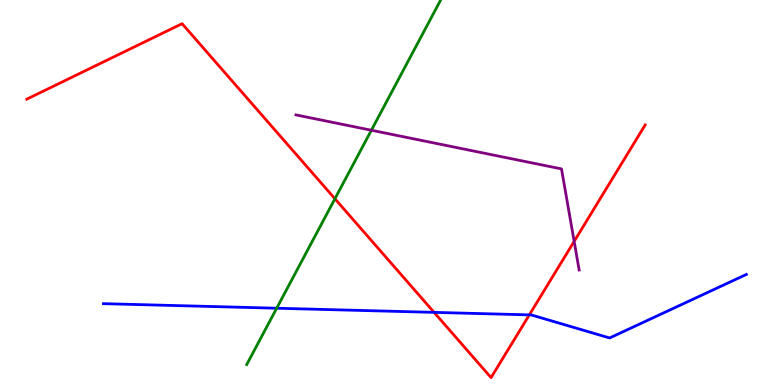[{'lines': ['blue', 'red'], 'intersections': [{'x': 5.6, 'y': 1.89}, {'x': 6.83, 'y': 1.82}]}, {'lines': ['green', 'red'], 'intersections': [{'x': 4.32, 'y': 4.84}]}, {'lines': ['purple', 'red'], 'intersections': [{'x': 7.41, 'y': 3.73}]}, {'lines': ['blue', 'green'], 'intersections': [{'x': 3.57, 'y': 1.99}]}, {'lines': ['blue', 'purple'], 'intersections': []}, {'lines': ['green', 'purple'], 'intersections': [{'x': 4.79, 'y': 6.62}]}]